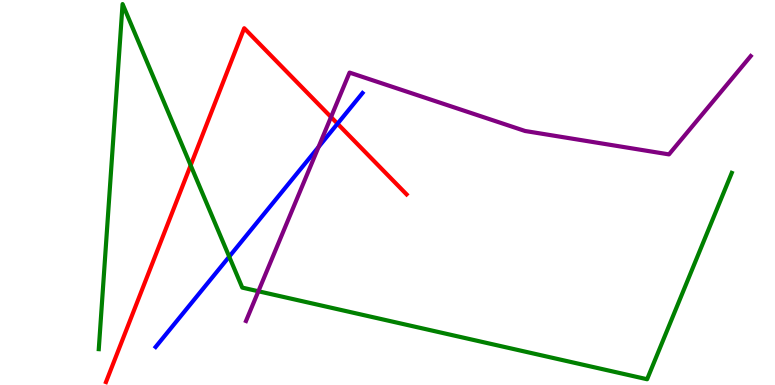[{'lines': ['blue', 'red'], 'intersections': [{'x': 4.36, 'y': 6.79}]}, {'lines': ['green', 'red'], 'intersections': [{'x': 2.46, 'y': 5.71}]}, {'lines': ['purple', 'red'], 'intersections': [{'x': 4.27, 'y': 6.96}]}, {'lines': ['blue', 'green'], 'intersections': [{'x': 2.96, 'y': 3.33}]}, {'lines': ['blue', 'purple'], 'intersections': [{'x': 4.11, 'y': 6.18}]}, {'lines': ['green', 'purple'], 'intersections': [{'x': 3.33, 'y': 2.43}]}]